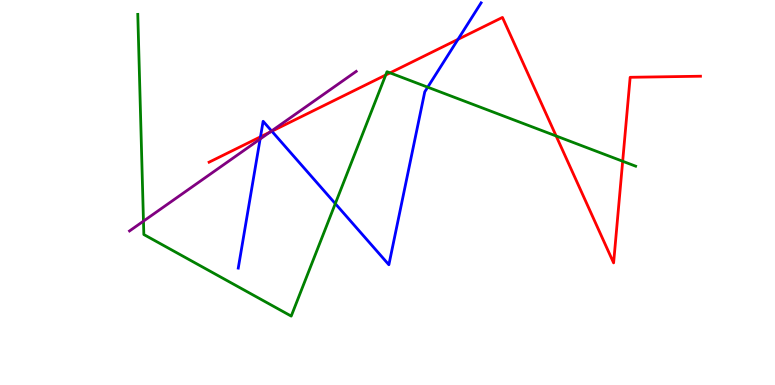[{'lines': ['blue', 'red'], 'intersections': [{'x': 3.36, 'y': 6.45}, {'x': 3.51, 'y': 6.59}, {'x': 5.91, 'y': 8.98}]}, {'lines': ['green', 'red'], 'intersections': [{'x': 4.98, 'y': 8.05}, {'x': 5.03, 'y': 8.11}, {'x': 7.18, 'y': 6.47}, {'x': 8.03, 'y': 5.81}]}, {'lines': ['purple', 'red'], 'intersections': [{'x': 3.48, 'y': 6.57}]}, {'lines': ['blue', 'green'], 'intersections': [{'x': 4.33, 'y': 4.71}, {'x': 5.52, 'y': 7.74}]}, {'lines': ['blue', 'purple'], 'intersections': [{'x': 3.36, 'y': 6.39}, {'x': 3.5, 'y': 6.6}]}, {'lines': ['green', 'purple'], 'intersections': [{'x': 1.85, 'y': 4.26}]}]